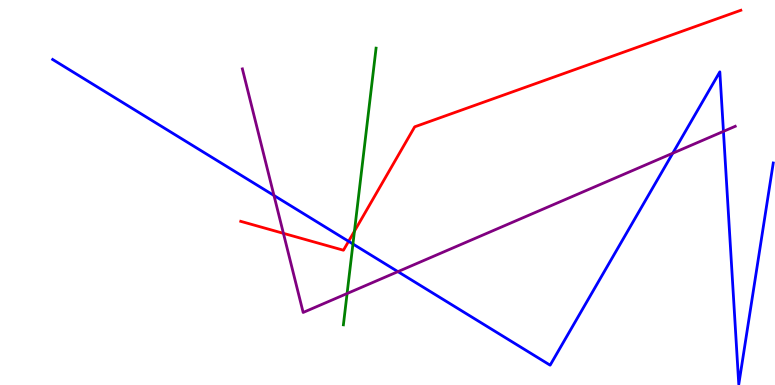[{'lines': ['blue', 'red'], 'intersections': [{'x': 4.5, 'y': 3.73}]}, {'lines': ['green', 'red'], 'intersections': [{'x': 4.57, 'y': 4.0}]}, {'lines': ['purple', 'red'], 'intersections': [{'x': 3.66, 'y': 3.94}]}, {'lines': ['blue', 'green'], 'intersections': [{'x': 4.55, 'y': 3.66}]}, {'lines': ['blue', 'purple'], 'intersections': [{'x': 3.54, 'y': 4.92}, {'x': 5.13, 'y': 2.94}, {'x': 8.68, 'y': 6.02}, {'x': 9.33, 'y': 6.59}]}, {'lines': ['green', 'purple'], 'intersections': [{'x': 4.48, 'y': 2.38}]}]